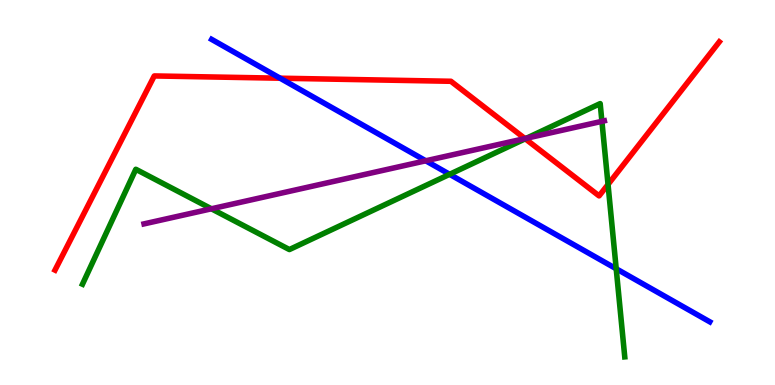[{'lines': ['blue', 'red'], 'intersections': [{'x': 3.61, 'y': 7.97}]}, {'lines': ['green', 'red'], 'intersections': [{'x': 6.78, 'y': 6.4}, {'x': 7.85, 'y': 5.21}]}, {'lines': ['purple', 'red'], 'intersections': [{'x': 6.77, 'y': 6.4}]}, {'lines': ['blue', 'green'], 'intersections': [{'x': 5.8, 'y': 5.47}, {'x': 7.95, 'y': 3.02}]}, {'lines': ['blue', 'purple'], 'intersections': [{'x': 5.49, 'y': 5.82}]}, {'lines': ['green', 'purple'], 'intersections': [{'x': 2.73, 'y': 4.58}, {'x': 6.79, 'y': 6.41}, {'x': 7.77, 'y': 6.85}]}]